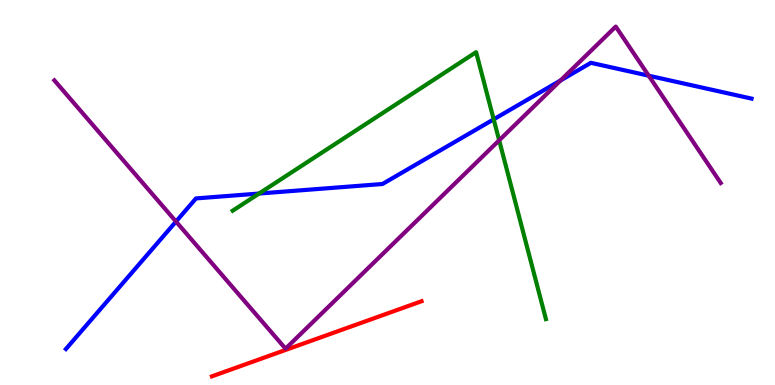[{'lines': ['blue', 'red'], 'intersections': []}, {'lines': ['green', 'red'], 'intersections': []}, {'lines': ['purple', 'red'], 'intersections': []}, {'lines': ['blue', 'green'], 'intersections': [{'x': 3.34, 'y': 4.97}, {'x': 6.37, 'y': 6.9}]}, {'lines': ['blue', 'purple'], 'intersections': [{'x': 2.27, 'y': 4.25}, {'x': 7.23, 'y': 7.91}, {'x': 8.37, 'y': 8.03}]}, {'lines': ['green', 'purple'], 'intersections': [{'x': 6.44, 'y': 6.36}]}]